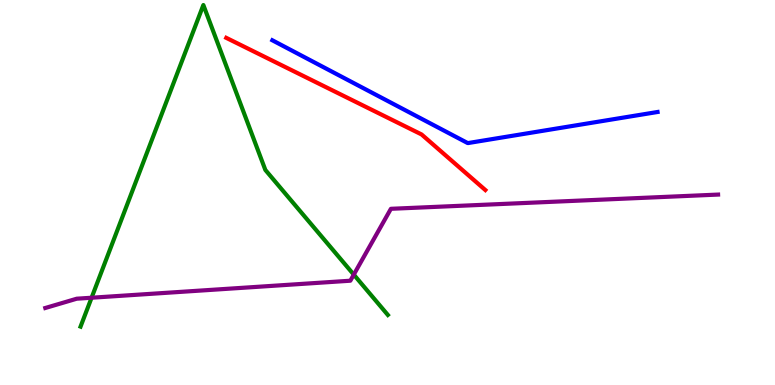[{'lines': ['blue', 'red'], 'intersections': []}, {'lines': ['green', 'red'], 'intersections': []}, {'lines': ['purple', 'red'], 'intersections': []}, {'lines': ['blue', 'green'], 'intersections': []}, {'lines': ['blue', 'purple'], 'intersections': []}, {'lines': ['green', 'purple'], 'intersections': [{'x': 1.18, 'y': 2.27}, {'x': 4.56, 'y': 2.87}]}]